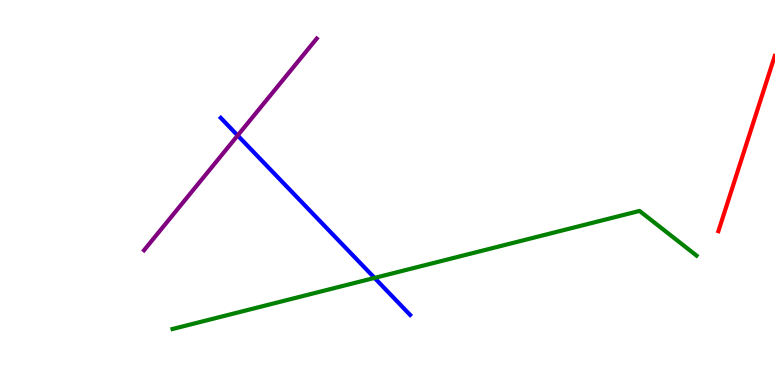[{'lines': ['blue', 'red'], 'intersections': []}, {'lines': ['green', 'red'], 'intersections': []}, {'lines': ['purple', 'red'], 'intersections': []}, {'lines': ['blue', 'green'], 'intersections': [{'x': 4.83, 'y': 2.78}]}, {'lines': ['blue', 'purple'], 'intersections': [{'x': 3.07, 'y': 6.48}]}, {'lines': ['green', 'purple'], 'intersections': []}]